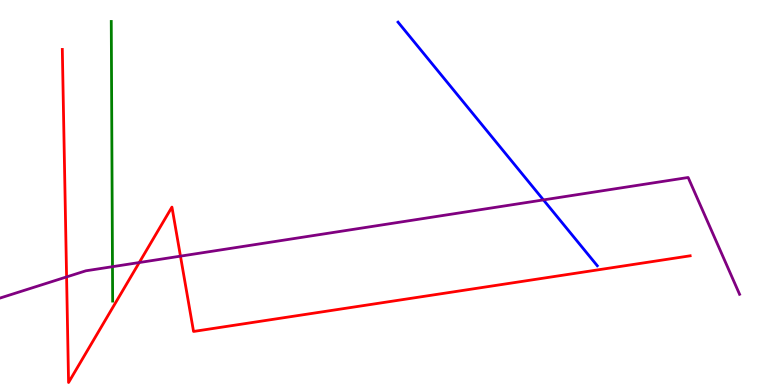[{'lines': ['blue', 'red'], 'intersections': []}, {'lines': ['green', 'red'], 'intersections': []}, {'lines': ['purple', 'red'], 'intersections': [{'x': 0.859, 'y': 2.81}, {'x': 1.8, 'y': 3.18}, {'x': 2.33, 'y': 3.35}]}, {'lines': ['blue', 'green'], 'intersections': []}, {'lines': ['blue', 'purple'], 'intersections': [{'x': 7.01, 'y': 4.81}]}, {'lines': ['green', 'purple'], 'intersections': [{'x': 1.45, 'y': 3.07}]}]